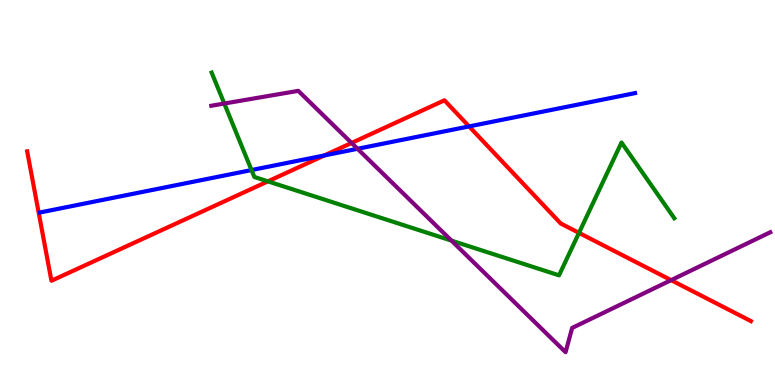[{'lines': ['blue', 'red'], 'intersections': [{'x': 4.19, 'y': 5.96}, {'x': 6.05, 'y': 6.72}]}, {'lines': ['green', 'red'], 'intersections': [{'x': 3.46, 'y': 5.29}, {'x': 7.47, 'y': 3.95}]}, {'lines': ['purple', 'red'], 'intersections': [{'x': 4.54, 'y': 6.29}, {'x': 8.66, 'y': 2.72}]}, {'lines': ['blue', 'green'], 'intersections': [{'x': 3.25, 'y': 5.58}]}, {'lines': ['blue', 'purple'], 'intersections': [{'x': 4.61, 'y': 6.14}]}, {'lines': ['green', 'purple'], 'intersections': [{'x': 2.89, 'y': 7.31}, {'x': 5.83, 'y': 3.75}]}]